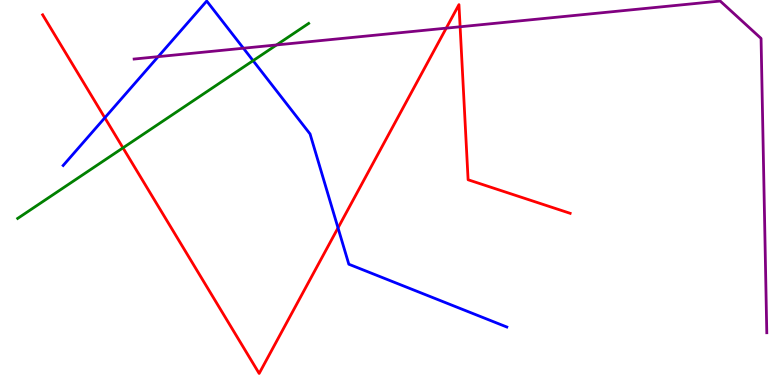[{'lines': ['blue', 'red'], 'intersections': [{'x': 1.35, 'y': 6.94}, {'x': 4.36, 'y': 4.08}]}, {'lines': ['green', 'red'], 'intersections': [{'x': 1.59, 'y': 6.16}]}, {'lines': ['purple', 'red'], 'intersections': [{'x': 5.76, 'y': 9.27}, {'x': 5.94, 'y': 9.3}]}, {'lines': ['blue', 'green'], 'intersections': [{'x': 3.27, 'y': 8.42}]}, {'lines': ['blue', 'purple'], 'intersections': [{'x': 2.04, 'y': 8.53}, {'x': 3.14, 'y': 8.75}]}, {'lines': ['green', 'purple'], 'intersections': [{'x': 3.57, 'y': 8.83}]}]